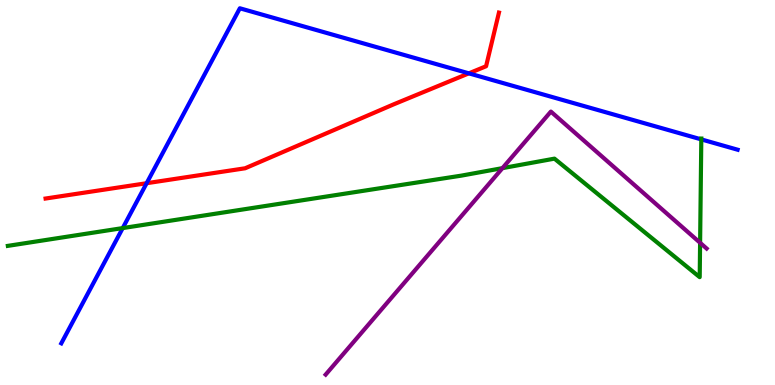[{'lines': ['blue', 'red'], 'intersections': [{'x': 1.89, 'y': 5.24}, {'x': 6.05, 'y': 8.09}]}, {'lines': ['green', 'red'], 'intersections': []}, {'lines': ['purple', 'red'], 'intersections': []}, {'lines': ['blue', 'green'], 'intersections': [{'x': 1.58, 'y': 4.08}, {'x': 9.05, 'y': 6.38}]}, {'lines': ['blue', 'purple'], 'intersections': []}, {'lines': ['green', 'purple'], 'intersections': [{'x': 6.48, 'y': 5.63}, {'x': 9.03, 'y': 3.69}]}]